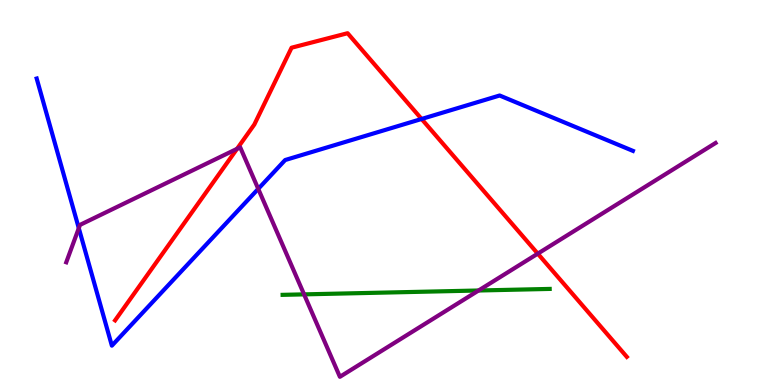[{'lines': ['blue', 'red'], 'intersections': [{'x': 5.44, 'y': 6.91}]}, {'lines': ['green', 'red'], 'intersections': []}, {'lines': ['purple', 'red'], 'intersections': [{'x': 3.06, 'y': 6.13}, {'x': 6.94, 'y': 3.41}]}, {'lines': ['blue', 'green'], 'intersections': []}, {'lines': ['blue', 'purple'], 'intersections': [{'x': 1.02, 'y': 4.07}, {'x': 3.33, 'y': 5.09}]}, {'lines': ['green', 'purple'], 'intersections': [{'x': 3.92, 'y': 2.35}, {'x': 6.18, 'y': 2.45}]}]